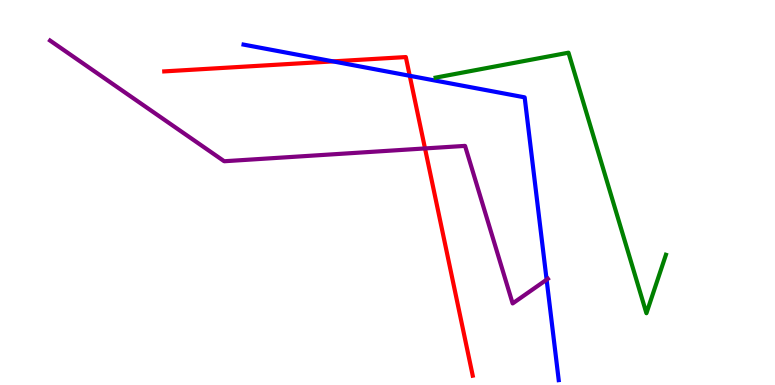[{'lines': ['blue', 'red'], 'intersections': [{'x': 4.3, 'y': 8.41}, {'x': 5.29, 'y': 8.03}]}, {'lines': ['green', 'red'], 'intersections': []}, {'lines': ['purple', 'red'], 'intersections': [{'x': 5.48, 'y': 6.14}]}, {'lines': ['blue', 'green'], 'intersections': []}, {'lines': ['blue', 'purple'], 'intersections': [{'x': 7.05, 'y': 2.74}]}, {'lines': ['green', 'purple'], 'intersections': []}]